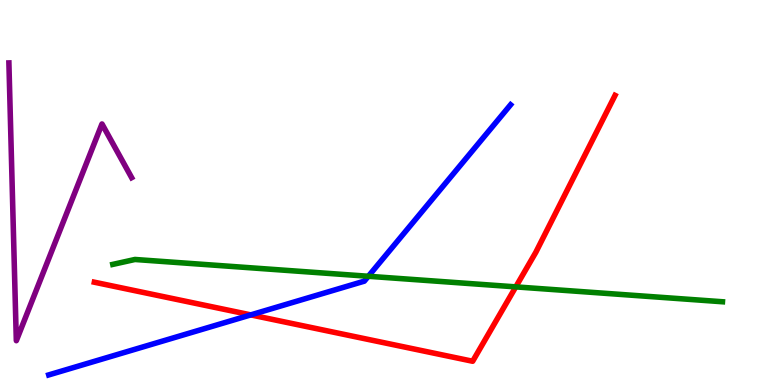[{'lines': ['blue', 'red'], 'intersections': [{'x': 3.24, 'y': 1.82}]}, {'lines': ['green', 'red'], 'intersections': [{'x': 6.66, 'y': 2.55}]}, {'lines': ['purple', 'red'], 'intersections': []}, {'lines': ['blue', 'green'], 'intersections': [{'x': 4.75, 'y': 2.82}]}, {'lines': ['blue', 'purple'], 'intersections': []}, {'lines': ['green', 'purple'], 'intersections': []}]